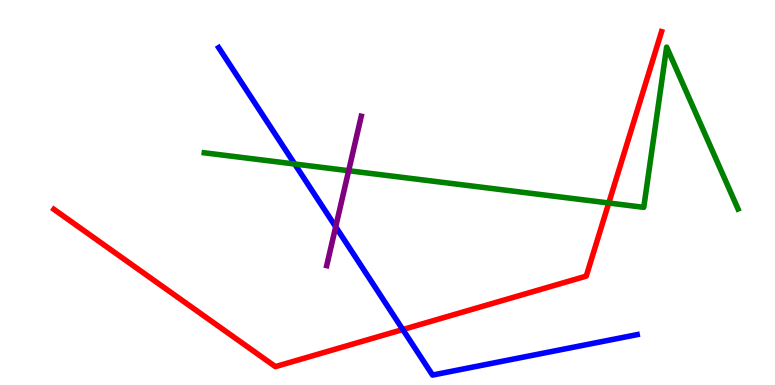[{'lines': ['blue', 'red'], 'intersections': [{'x': 5.2, 'y': 1.44}]}, {'lines': ['green', 'red'], 'intersections': [{'x': 7.86, 'y': 4.73}]}, {'lines': ['purple', 'red'], 'intersections': []}, {'lines': ['blue', 'green'], 'intersections': [{'x': 3.8, 'y': 5.74}]}, {'lines': ['blue', 'purple'], 'intersections': [{'x': 4.33, 'y': 4.11}]}, {'lines': ['green', 'purple'], 'intersections': [{'x': 4.5, 'y': 5.57}]}]